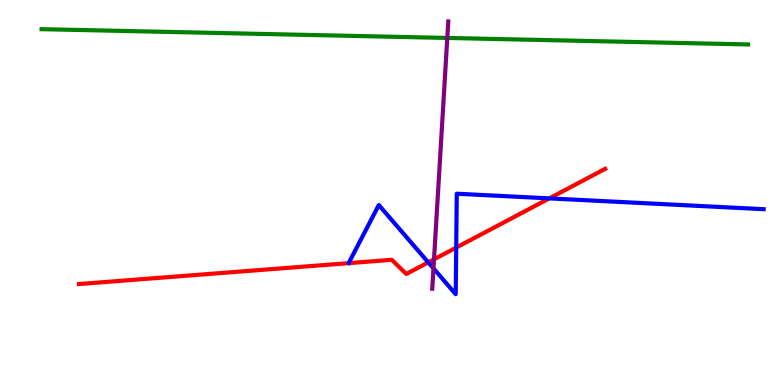[{'lines': ['blue', 'red'], 'intersections': [{'x': 5.53, 'y': 3.19}, {'x': 5.89, 'y': 3.57}, {'x': 7.09, 'y': 4.85}]}, {'lines': ['green', 'red'], 'intersections': []}, {'lines': ['purple', 'red'], 'intersections': [{'x': 5.6, 'y': 3.26}]}, {'lines': ['blue', 'green'], 'intersections': []}, {'lines': ['blue', 'purple'], 'intersections': [{'x': 5.59, 'y': 3.03}]}, {'lines': ['green', 'purple'], 'intersections': [{'x': 5.77, 'y': 9.01}]}]